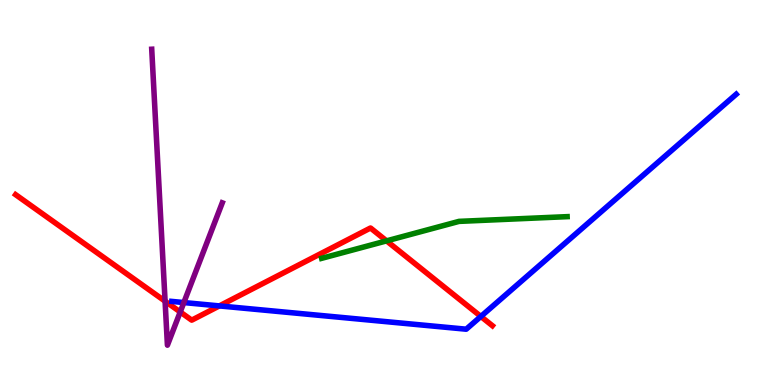[{'lines': ['blue', 'red'], 'intersections': [{'x': 2.83, 'y': 2.05}, {'x': 6.2, 'y': 1.78}]}, {'lines': ['green', 'red'], 'intersections': [{'x': 4.99, 'y': 3.74}]}, {'lines': ['purple', 'red'], 'intersections': [{'x': 2.13, 'y': 2.18}, {'x': 2.33, 'y': 1.9}]}, {'lines': ['blue', 'green'], 'intersections': []}, {'lines': ['blue', 'purple'], 'intersections': [{'x': 2.37, 'y': 2.14}]}, {'lines': ['green', 'purple'], 'intersections': []}]